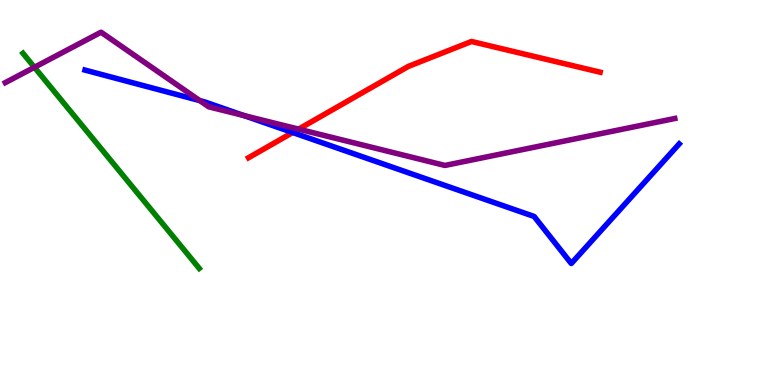[{'lines': ['blue', 'red'], 'intersections': [{'x': 3.78, 'y': 6.56}]}, {'lines': ['green', 'red'], 'intersections': []}, {'lines': ['purple', 'red'], 'intersections': [{'x': 3.85, 'y': 6.65}]}, {'lines': ['blue', 'green'], 'intersections': []}, {'lines': ['blue', 'purple'], 'intersections': [{'x': 2.58, 'y': 7.39}, {'x': 3.15, 'y': 7.0}]}, {'lines': ['green', 'purple'], 'intersections': [{'x': 0.444, 'y': 8.25}]}]